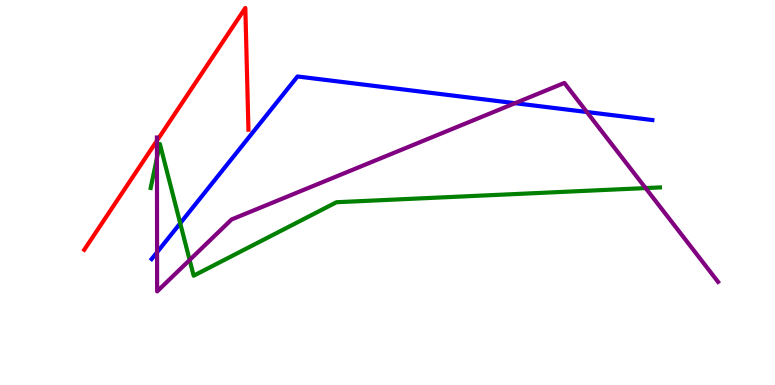[{'lines': ['blue', 'red'], 'intersections': []}, {'lines': ['green', 'red'], 'intersections': []}, {'lines': ['purple', 'red'], 'intersections': [{'x': 2.02, 'y': 6.35}]}, {'lines': ['blue', 'green'], 'intersections': [{'x': 2.33, 'y': 4.2}]}, {'lines': ['blue', 'purple'], 'intersections': [{'x': 2.03, 'y': 3.45}, {'x': 6.65, 'y': 7.32}, {'x': 7.57, 'y': 7.09}]}, {'lines': ['green', 'purple'], 'intersections': [{'x': 2.03, 'y': 5.9}, {'x': 2.45, 'y': 3.25}, {'x': 8.33, 'y': 5.11}]}]